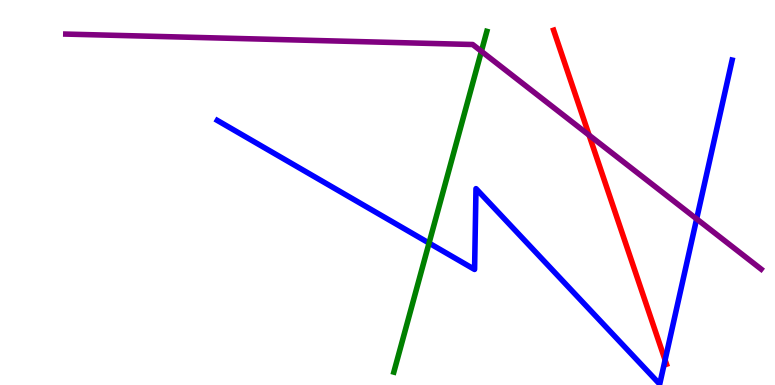[{'lines': ['blue', 'red'], 'intersections': [{'x': 8.58, 'y': 0.649}]}, {'lines': ['green', 'red'], 'intersections': []}, {'lines': ['purple', 'red'], 'intersections': [{'x': 7.6, 'y': 6.49}]}, {'lines': ['blue', 'green'], 'intersections': [{'x': 5.54, 'y': 3.69}]}, {'lines': ['blue', 'purple'], 'intersections': [{'x': 8.99, 'y': 4.31}]}, {'lines': ['green', 'purple'], 'intersections': [{'x': 6.21, 'y': 8.67}]}]